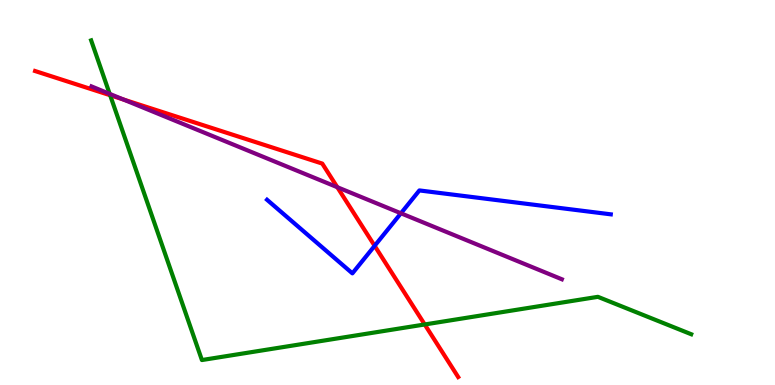[{'lines': ['blue', 'red'], 'intersections': [{'x': 4.83, 'y': 3.62}]}, {'lines': ['green', 'red'], 'intersections': [{'x': 1.42, 'y': 7.53}, {'x': 5.48, 'y': 1.57}]}, {'lines': ['purple', 'red'], 'intersections': [{'x': 1.59, 'y': 7.42}, {'x': 4.35, 'y': 5.14}]}, {'lines': ['blue', 'green'], 'intersections': []}, {'lines': ['blue', 'purple'], 'intersections': [{'x': 5.17, 'y': 4.46}]}, {'lines': ['green', 'purple'], 'intersections': [{'x': 1.42, 'y': 7.56}]}]